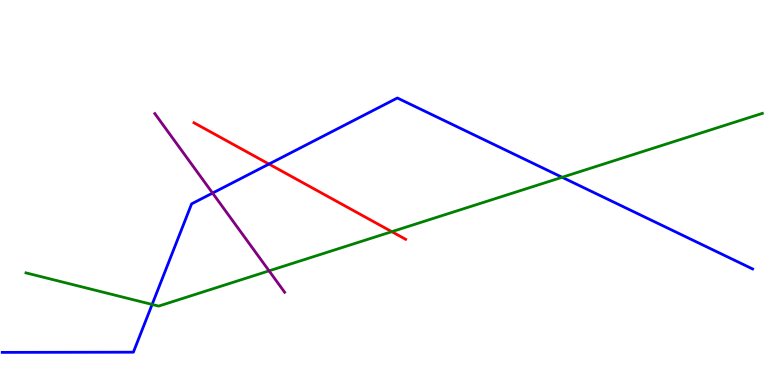[{'lines': ['blue', 'red'], 'intersections': [{'x': 3.47, 'y': 5.74}]}, {'lines': ['green', 'red'], 'intersections': [{'x': 5.06, 'y': 3.98}]}, {'lines': ['purple', 'red'], 'intersections': []}, {'lines': ['blue', 'green'], 'intersections': [{'x': 1.96, 'y': 2.09}, {'x': 7.25, 'y': 5.4}]}, {'lines': ['blue', 'purple'], 'intersections': [{'x': 2.74, 'y': 4.99}]}, {'lines': ['green', 'purple'], 'intersections': [{'x': 3.47, 'y': 2.97}]}]